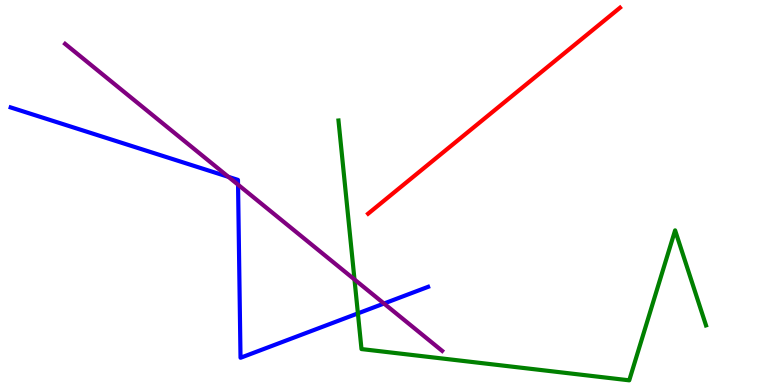[{'lines': ['blue', 'red'], 'intersections': []}, {'lines': ['green', 'red'], 'intersections': []}, {'lines': ['purple', 'red'], 'intersections': []}, {'lines': ['blue', 'green'], 'intersections': [{'x': 4.62, 'y': 1.86}]}, {'lines': ['blue', 'purple'], 'intersections': [{'x': 2.95, 'y': 5.41}, {'x': 3.07, 'y': 5.2}, {'x': 4.95, 'y': 2.12}]}, {'lines': ['green', 'purple'], 'intersections': [{'x': 4.57, 'y': 2.74}]}]